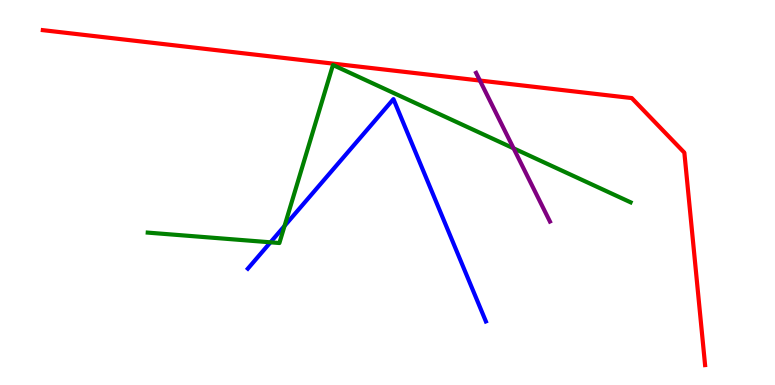[{'lines': ['blue', 'red'], 'intersections': []}, {'lines': ['green', 'red'], 'intersections': []}, {'lines': ['purple', 'red'], 'intersections': [{'x': 6.19, 'y': 7.91}]}, {'lines': ['blue', 'green'], 'intersections': [{'x': 3.49, 'y': 3.71}, {'x': 3.67, 'y': 4.13}]}, {'lines': ['blue', 'purple'], 'intersections': []}, {'lines': ['green', 'purple'], 'intersections': [{'x': 6.63, 'y': 6.15}]}]